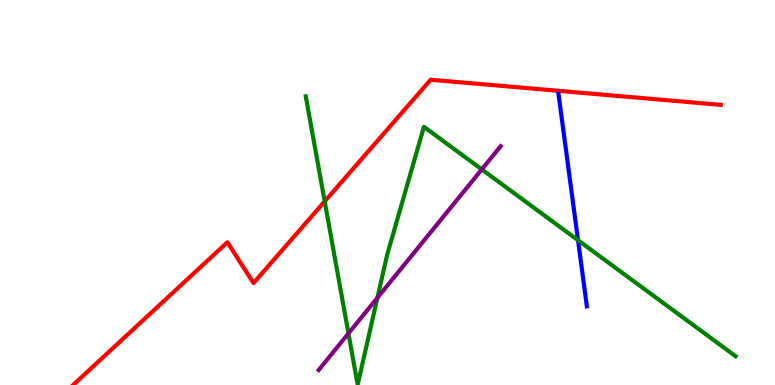[{'lines': ['blue', 'red'], 'intersections': []}, {'lines': ['green', 'red'], 'intersections': [{'x': 4.19, 'y': 4.77}]}, {'lines': ['purple', 'red'], 'intersections': []}, {'lines': ['blue', 'green'], 'intersections': [{'x': 7.46, 'y': 3.76}]}, {'lines': ['blue', 'purple'], 'intersections': []}, {'lines': ['green', 'purple'], 'intersections': [{'x': 4.5, 'y': 1.34}, {'x': 4.87, 'y': 2.26}, {'x': 6.22, 'y': 5.6}]}]